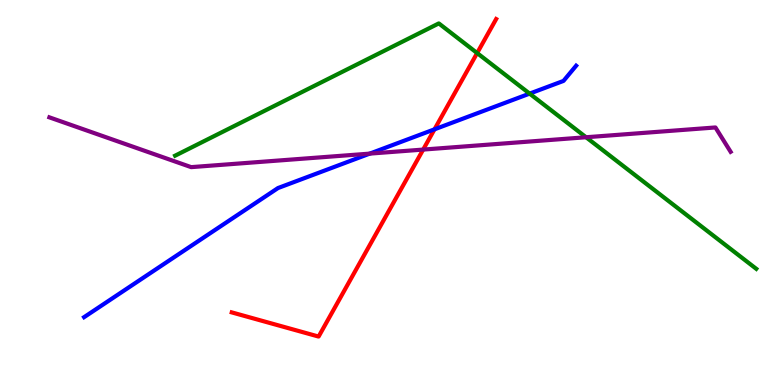[{'lines': ['blue', 'red'], 'intersections': [{'x': 5.61, 'y': 6.64}]}, {'lines': ['green', 'red'], 'intersections': [{'x': 6.16, 'y': 8.62}]}, {'lines': ['purple', 'red'], 'intersections': [{'x': 5.46, 'y': 6.11}]}, {'lines': ['blue', 'green'], 'intersections': [{'x': 6.83, 'y': 7.57}]}, {'lines': ['blue', 'purple'], 'intersections': [{'x': 4.77, 'y': 6.01}]}, {'lines': ['green', 'purple'], 'intersections': [{'x': 7.56, 'y': 6.44}]}]